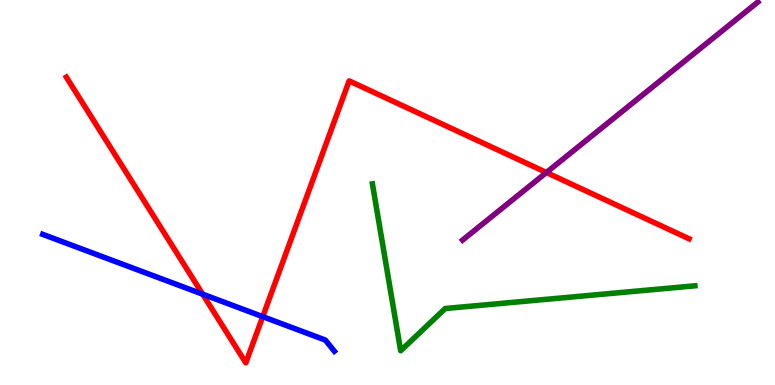[{'lines': ['blue', 'red'], 'intersections': [{'x': 2.61, 'y': 2.36}, {'x': 3.39, 'y': 1.78}]}, {'lines': ['green', 'red'], 'intersections': []}, {'lines': ['purple', 'red'], 'intersections': [{'x': 7.05, 'y': 5.52}]}, {'lines': ['blue', 'green'], 'intersections': []}, {'lines': ['blue', 'purple'], 'intersections': []}, {'lines': ['green', 'purple'], 'intersections': []}]